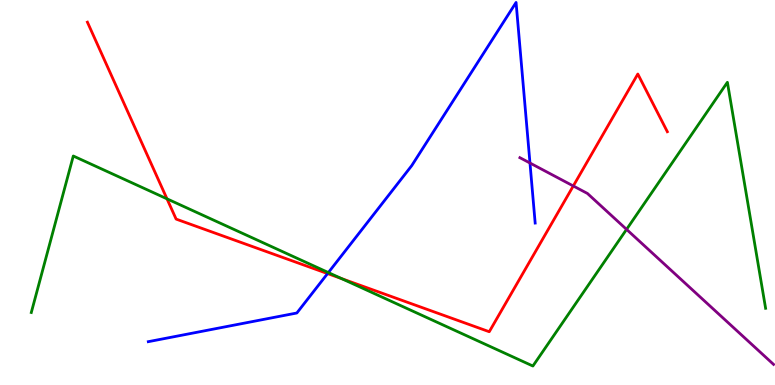[{'lines': ['blue', 'red'], 'intersections': [{'x': 4.23, 'y': 2.89}]}, {'lines': ['green', 'red'], 'intersections': [{'x': 2.15, 'y': 4.84}, {'x': 4.41, 'y': 2.76}]}, {'lines': ['purple', 'red'], 'intersections': [{'x': 7.4, 'y': 5.17}]}, {'lines': ['blue', 'green'], 'intersections': [{'x': 4.24, 'y': 2.92}]}, {'lines': ['blue', 'purple'], 'intersections': [{'x': 6.84, 'y': 5.77}]}, {'lines': ['green', 'purple'], 'intersections': [{'x': 8.08, 'y': 4.04}]}]